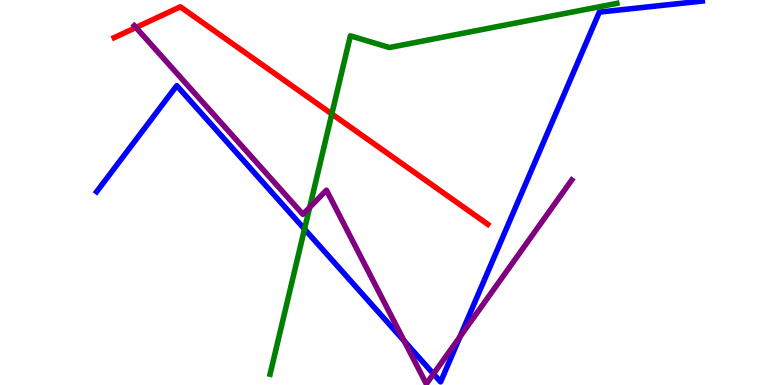[{'lines': ['blue', 'red'], 'intersections': []}, {'lines': ['green', 'red'], 'intersections': [{'x': 4.28, 'y': 7.04}]}, {'lines': ['purple', 'red'], 'intersections': [{'x': 1.75, 'y': 9.29}]}, {'lines': ['blue', 'green'], 'intersections': [{'x': 3.93, 'y': 4.05}]}, {'lines': ['blue', 'purple'], 'intersections': [{'x': 5.22, 'y': 1.14}, {'x': 5.59, 'y': 0.288}, {'x': 5.94, 'y': 1.25}]}, {'lines': ['green', 'purple'], 'intersections': [{'x': 4.0, 'y': 4.61}]}]